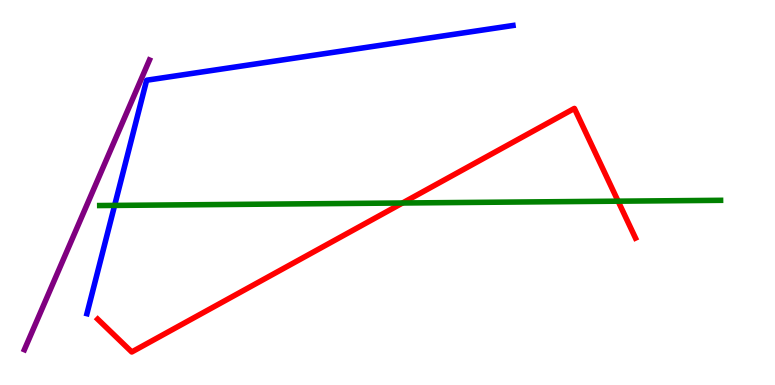[{'lines': ['blue', 'red'], 'intersections': []}, {'lines': ['green', 'red'], 'intersections': [{'x': 5.19, 'y': 4.73}, {'x': 7.98, 'y': 4.77}]}, {'lines': ['purple', 'red'], 'intersections': []}, {'lines': ['blue', 'green'], 'intersections': [{'x': 1.48, 'y': 4.66}]}, {'lines': ['blue', 'purple'], 'intersections': []}, {'lines': ['green', 'purple'], 'intersections': []}]